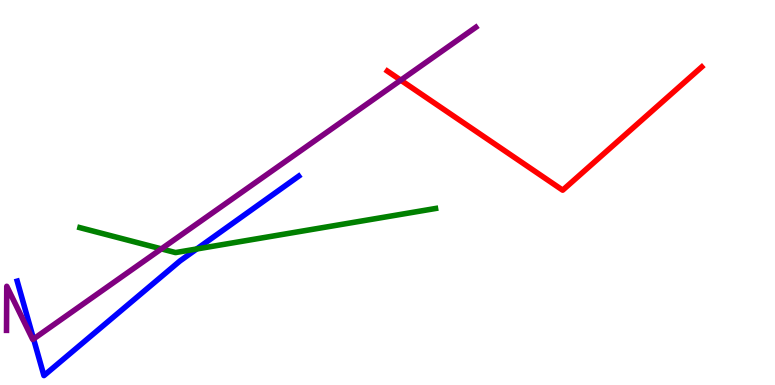[{'lines': ['blue', 'red'], 'intersections': []}, {'lines': ['green', 'red'], 'intersections': []}, {'lines': ['purple', 'red'], 'intersections': [{'x': 5.17, 'y': 7.92}]}, {'lines': ['blue', 'green'], 'intersections': [{'x': 2.54, 'y': 3.53}]}, {'lines': ['blue', 'purple'], 'intersections': [{'x': 0.433, 'y': 1.2}]}, {'lines': ['green', 'purple'], 'intersections': [{'x': 2.08, 'y': 3.54}]}]